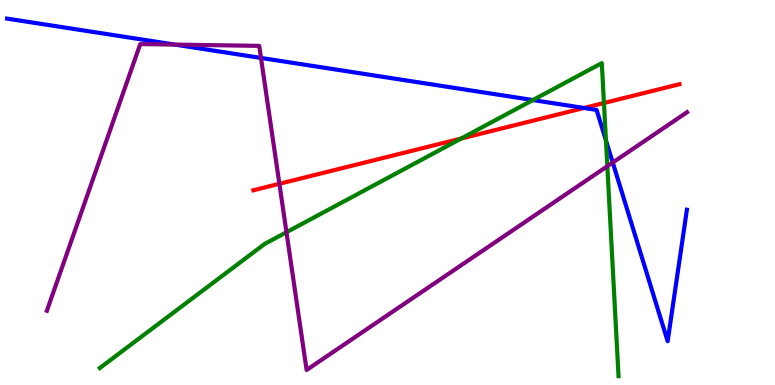[{'lines': ['blue', 'red'], 'intersections': [{'x': 7.54, 'y': 7.2}]}, {'lines': ['green', 'red'], 'intersections': [{'x': 5.95, 'y': 6.4}, {'x': 7.79, 'y': 7.32}]}, {'lines': ['purple', 'red'], 'intersections': [{'x': 3.6, 'y': 5.23}]}, {'lines': ['blue', 'green'], 'intersections': [{'x': 6.88, 'y': 7.4}, {'x': 7.82, 'y': 6.35}]}, {'lines': ['blue', 'purple'], 'intersections': [{'x': 2.26, 'y': 8.84}, {'x': 3.37, 'y': 8.5}, {'x': 7.91, 'y': 5.78}]}, {'lines': ['green', 'purple'], 'intersections': [{'x': 3.7, 'y': 3.97}, {'x': 7.84, 'y': 5.68}]}]